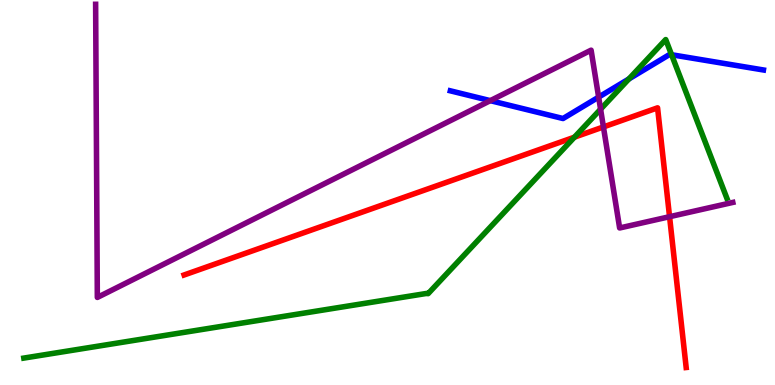[{'lines': ['blue', 'red'], 'intersections': []}, {'lines': ['green', 'red'], 'intersections': [{'x': 7.41, 'y': 6.44}]}, {'lines': ['purple', 'red'], 'intersections': [{'x': 7.79, 'y': 6.7}, {'x': 8.64, 'y': 4.37}]}, {'lines': ['blue', 'green'], 'intersections': [{'x': 8.11, 'y': 7.95}, {'x': 8.67, 'y': 8.58}]}, {'lines': ['blue', 'purple'], 'intersections': [{'x': 6.33, 'y': 7.39}, {'x': 7.72, 'y': 7.48}]}, {'lines': ['green', 'purple'], 'intersections': [{'x': 7.75, 'y': 7.16}]}]